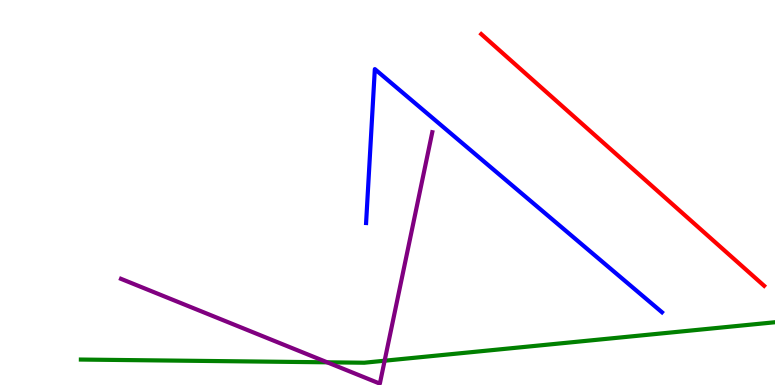[{'lines': ['blue', 'red'], 'intersections': []}, {'lines': ['green', 'red'], 'intersections': []}, {'lines': ['purple', 'red'], 'intersections': []}, {'lines': ['blue', 'green'], 'intersections': []}, {'lines': ['blue', 'purple'], 'intersections': []}, {'lines': ['green', 'purple'], 'intersections': [{'x': 4.22, 'y': 0.589}, {'x': 4.96, 'y': 0.631}]}]